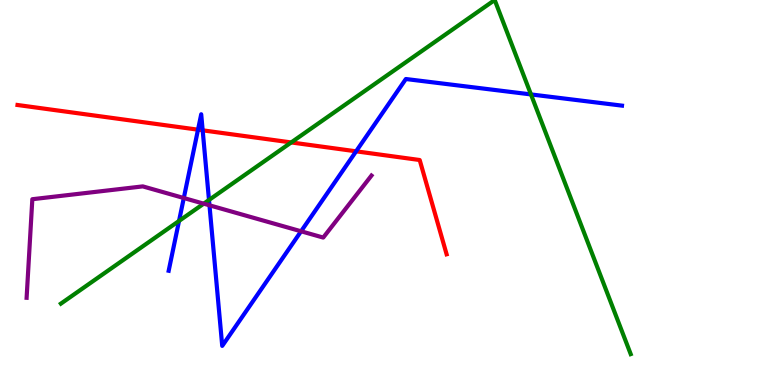[{'lines': ['blue', 'red'], 'intersections': [{'x': 2.55, 'y': 6.63}, {'x': 2.62, 'y': 6.61}, {'x': 4.59, 'y': 6.07}]}, {'lines': ['green', 'red'], 'intersections': [{'x': 3.76, 'y': 6.3}]}, {'lines': ['purple', 'red'], 'intersections': []}, {'lines': ['blue', 'green'], 'intersections': [{'x': 2.31, 'y': 4.26}, {'x': 2.7, 'y': 4.81}, {'x': 6.85, 'y': 7.55}]}, {'lines': ['blue', 'purple'], 'intersections': [{'x': 2.37, 'y': 4.86}, {'x': 2.7, 'y': 4.67}, {'x': 3.88, 'y': 3.99}]}, {'lines': ['green', 'purple'], 'intersections': [{'x': 2.63, 'y': 4.71}]}]